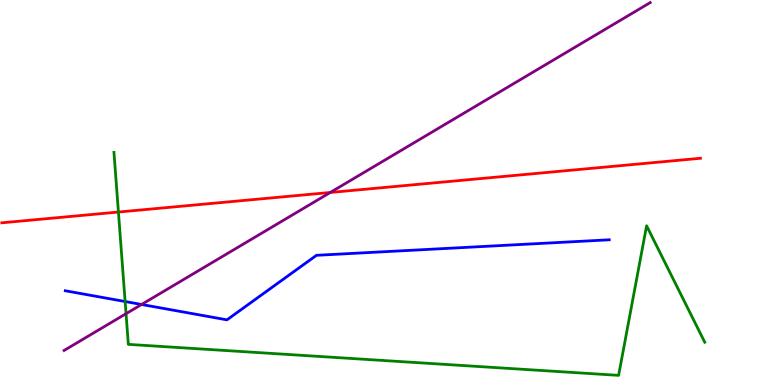[{'lines': ['blue', 'red'], 'intersections': []}, {'lines': ['green', 'red'], 'intersections': [{'x': 1.53, 'y': 4.49}]}, {'lines': ['purple', 'red'], 'intersections': [{'x': 4.26, 'y': 5.0}]}, {'lines': ['blue', 'green'], 'intersections': [{'x': 1.61, 'y': 2.17}]}, {'lines': ['blue', 'purple'], 'intersections': [{'x': 1.83, 'y': 2.09}]}, {'lines': ['green', 'purple'], 'intersections': [{'x': 1.63, 'y': 1.85}]}]